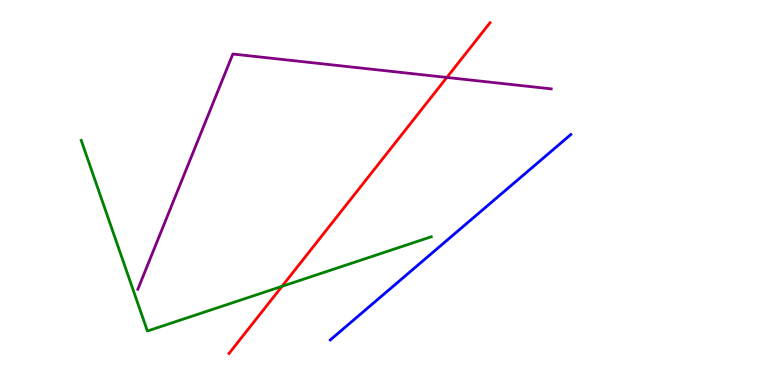[{'lines': ['blue', 'red'], 'intersections': []}, {'lines': ['green', 'red'], 'intersections': [{'x': 3.64, 'y': 2.56}]}, {'lines': ['purple', 'red'], 'intersections': [{'x': 5.77, 'y': 7.99}]}, {'lines': ['blue', 'green'], 'intersections': []}, {'lines': ['blue', 'purple'], 'intersections': []}, {'lines': ['green', 'purple'], 'intersections': []}]